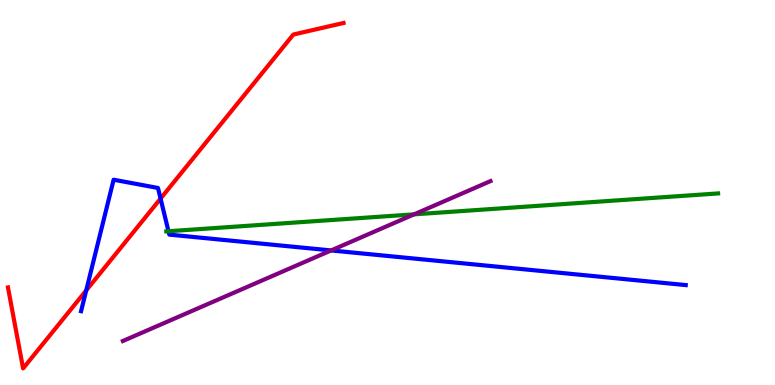[{'lines': ['blue', 'red'], 'intersections': [{'x': 1.11, 'y': 2.46}, {'x': 2.07, 'y': 4.84}]}, {'lines': ['green', 'red'], 'intersections': []}, {'lines': ['purple', 'red'], 'intersections': []}, {'lines': ['blue', 'green'], 'intersections': [{'x': 2.17, 'y': 3.99}]}, {'lines': ['blue', 'purple'], 'intersections': [{'x': 4.27, 'y': 3.5}]}, {'lines': ['green', 'purple'], 'intersections': [{'x': 5.34, 'y': 4.43}]}]